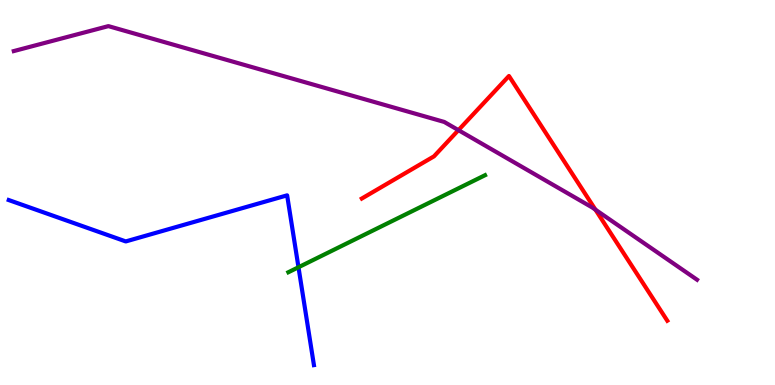[{'lines': ['blue', 'red'], 'intersections': []}, {'lines': ['green', 'red'], 'intersections': []}, {'lines': ['purple', 'red'], 'intersections': [{'x': 5.92, 'y': 6.62}, {'x': 7.68, 'y': 4.55}]}, {'lines': ['blue', 'green'], 'intersections': [{'x': 3.85, 'y': 3.06}]}, {'lines': ['blue', 'purple'], 'intersections': []}, {'lines': ['green', 'purple'], 'intersections': []}]